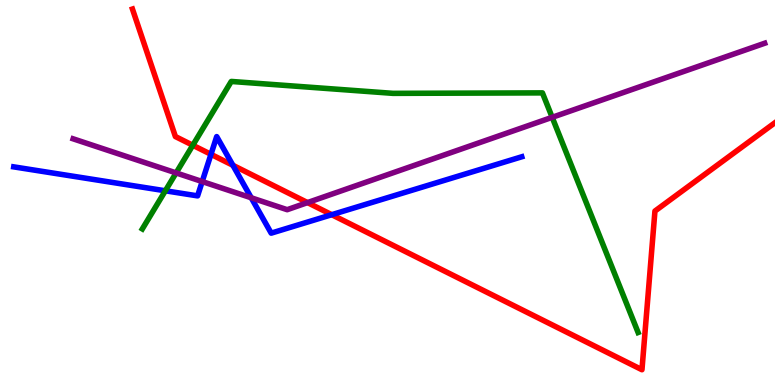[{'lines': ['blue', 'red'], 'intersections': [{'x': 2.72, 'y': 5.99}, {'x': 3.01, 'y': 5.71}, {'x': 4.28, 'y': 4.42}]}, {'lines': ['green', 'red'], 'intersections': [{'x': 2.49, 'y': 6.23}]}, {'lines': ['purple', 'red'], 'intersections': [{'x': 3.97, 'y': 4.74}]}, {'lines': ['blue', 'green'], 'intersections': [{'x': 2.13, 'y': 5.04}]}, {'lines': ['blue', 'purple'], 'intersections': [{'x': 2.61, 'y': 5.28}, {'x': 3.24, 'y': 4.86}]}, {'lines': ['green', 'purple'], 'intersections': [{'x': 2.27, 'y': 5.51}, {'x': 7.12, 'y': 6.95}]}]